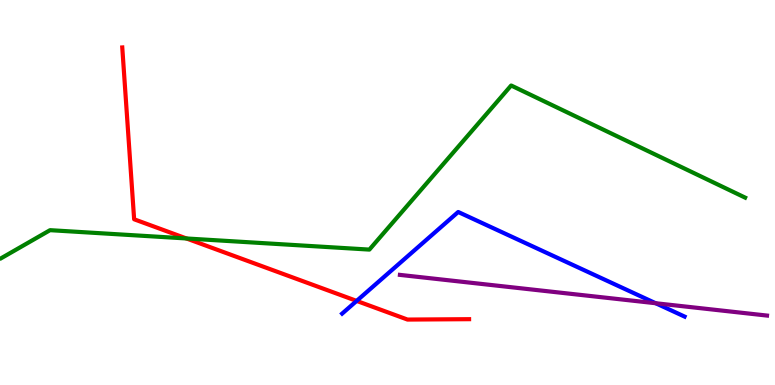[{'lines': ['blue', 'red'], 'intersections': [{'x': 4.6, 'y': 2.18}]}, {'lines': ['green', 'red'], 'intersections': [{'x': 2.41, 'y': 3.81}]}, {'lines': ['purple', 'red'], 'intersections': []}, {'lines': ['blue', 'green'], 'intersections': []}, {'lines': ['blue', 'purple'], 'intersections': [{'x': 8.46, 'y': 2.12}]}, {'lines': ['green', 'purple'], 'intersections': []}]